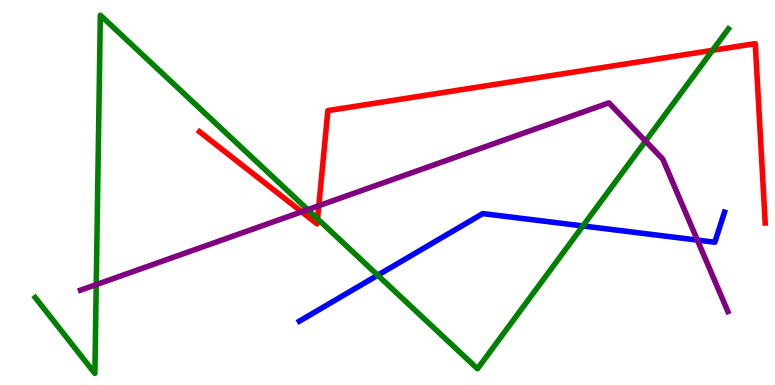[{'lines': ['blue', 'red'], 'intersections': []}, {'lines': ['green', 'red'], 'intersections': [{'x': 4.1, 'y': 4.32}, {'x': 9.19, 'y': 8.69}]}, {'lines': ['purple', 'red'], 'intersections': [{'x': 3.89, 'y': 4.5}, {'x': 4.11, 'y': 4.66}]}, {'lines': ['blue', 'green'], 'intersections': [{'x': 4.87, 'y': 2.85}, {'x': 7.52, 'y': 4.13}]}, {'lines': ['blue', 'purple'], 'intersections': [{'x': 9.0, 'y': 3.76}]}, {'lines': ['green', 'purple'], 'intersections': [{'x': 1.24, 'y': 2.61}, {'x': 3.97, 'y': 4.55}, {'x': 8.33, 'y': 6.33}]}]